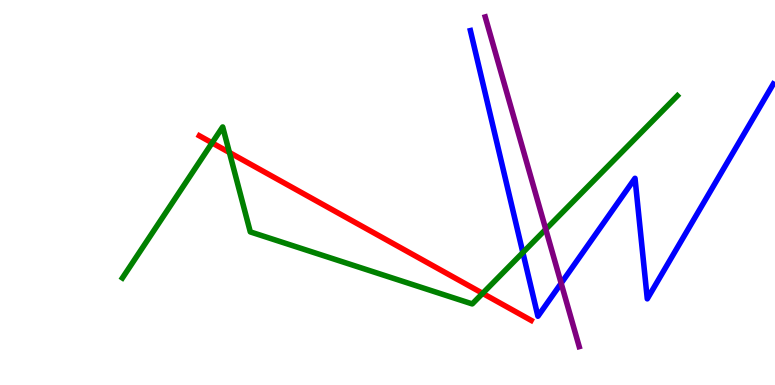[{'lines': ['blue', 'red'], 'intersections': []}, {'lines': ['green', 'red'], 'intersections': [{'x': 2.74, 'y': 6.29}, {'x': 2.96, 'y': 6.04}, {'x': 6.23, 'y': 2.38}]}, {'lines': ['purple', 'red'], 'intersections': []}, {'lines': ['blue', 'green'], 'intersections': [{'x': 6.75, 'y': 3.44}]}, {'lines': ['blue', 'purple'], 'intersections': [{'x': 7.24, 'y': 2.64}]}, {'lines': ['green', 'purple'], 'intersections': [{'x': 7.04, 'y': 4.04}]}]